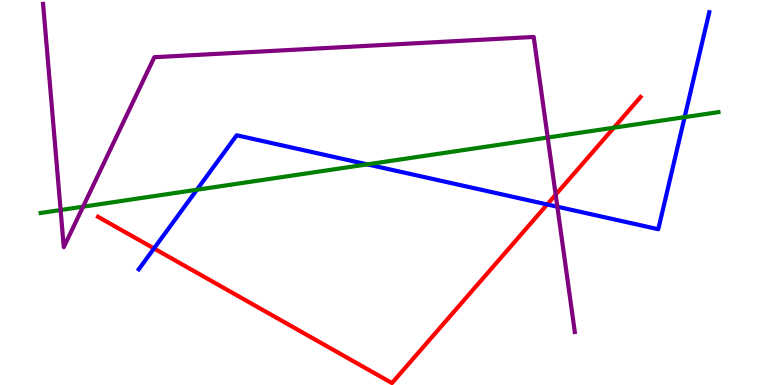[{'lines': ['blue', 'red'], 'intersections': [{'x': 1.99, 'y': 3.55}, {'x': 7.06, 'y': 4.69}]}, {'lines': ['green', 'red'], 'intersections': [{'x': 7.92, 'y': 6.68}]}, {'lines': ['purple', 'red'], 'intersections': [{'x': 7.17, 'y': 4.94}]}, {'lines': ['blue', 'green'], 'intersections': [{'x': 2.54, 'y': 5.07}, {'x': 4.74, 'y': 5.73}, {'x': 8.83, 'y': 6.96}]}, {'lines': ['blue', 'purple'], 'intersections': [{'x': 7.19, 'y': 4.63}]}, {'lines': ['green', 'purple'], 'intersections': [{'x': 0.782, 'y': 4.54}, {'x': 1.07, 'y': 4.63}, {'x': 7.07, 'y': 6.43}]}]